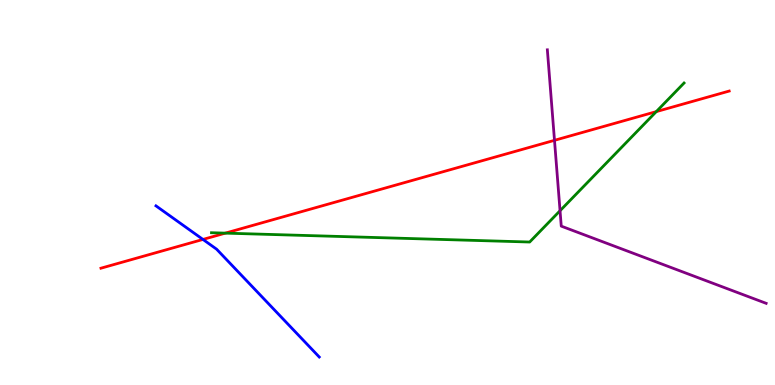[{'lines': ['blue', 'red'], 'intersections': [{'x': 2.62, 'y': 3.78}]}, {'lines': ['green', 'red'], 'intersections': [{'x': 2.91, 'y': 3.94}, {'x': 8.47, 'y': 7.1}]}, {'lines': ['purple', 'red'], 'intersections': [{'x': 7.15, 'y': 6.36}]}, {'lines': ['blue', 'green'], 'intersections': []}, {'lines': ['blue', 'purple'], 'intersections': []}, {'lines': ['green', 'purple'], 'intersections': [{'x': 7.23, 'y': 4.53}]}]